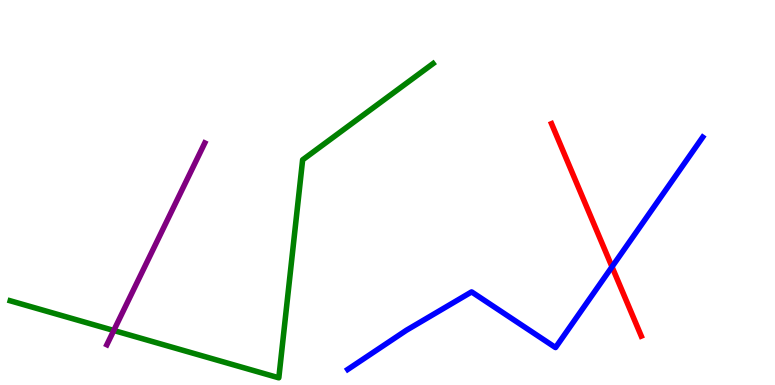[{'lines': ['blue', 'red'], 'intersections': [{'x': 7.9, 'y': 3.07}]}, {'lines': ['green', 'red'], 'intersections': []}, {'lines': ['purple', 'red'], 'intersections': []}, {'lines': ['blue', 'green'], 'intersections': []}, {'lines': ['blue', 'purple'], 'intersections': []}, {'lines': ['green', 'purple'], 'intersections': [{'x': 1.47, 'y': 1.42}]}]